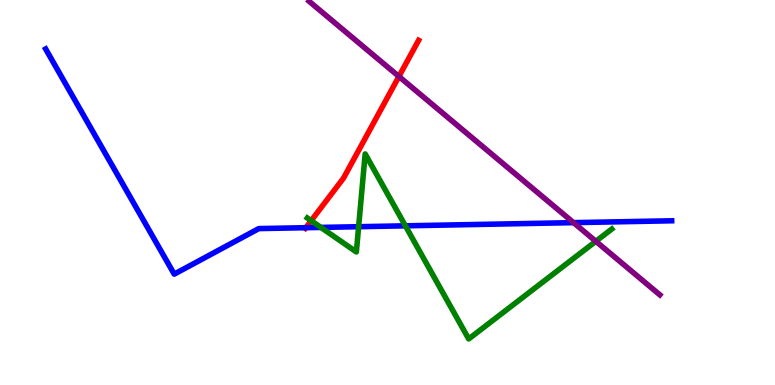[{'lines': ['blue', 'red'], 'intersections': [{'x': 3.95, 'y': 4.09}]}, {'lines': ['green', 'red'], 'intersections': [{'x': 4.02, 'y': 4.27}]}, {'lines': ['purple', 'red'], 'intersections': [{'x': 5.15, 'y': 8.01}]}, {'lines': ['blue', 'green'], 'intersections': [{'x': 4.14, 'y': 4.09}, {'x': 4.63, 'y': 4.11}, {'x': 5.23, 'y': 4.13}]}, {'lines': ['blue', 'purple'], 'intersections': [{'x': 7.4, 'y': 4.22}]}, {'lines': ['green', 'purple'], 'intersections': [{'x': 7.69, 'y': 3.73}]}]